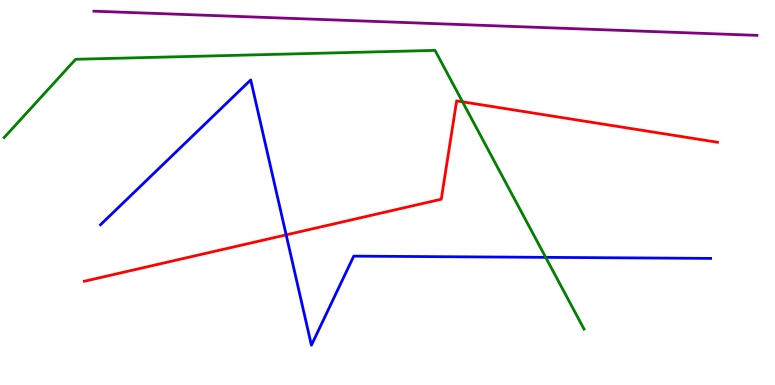[{'lines': ['blue', 'red'], 'intersections': [{'x': 3.69, 'y': 3.9}]}, {'lines': ['green', 'red'], 'intersections': [{'x': 5.97, 'y': 7.36}]}, {'lines': ['purple', 'red'], 'intersections': []}, {'lines': ['blue', 'green'], 'intersections': [{'x': 7.04, 'y': 3.32}]}, {'lines': ['blue', 'purple'], 'intersections': []}, {'lines': ['green', 'purple'], 'intersections': []}]